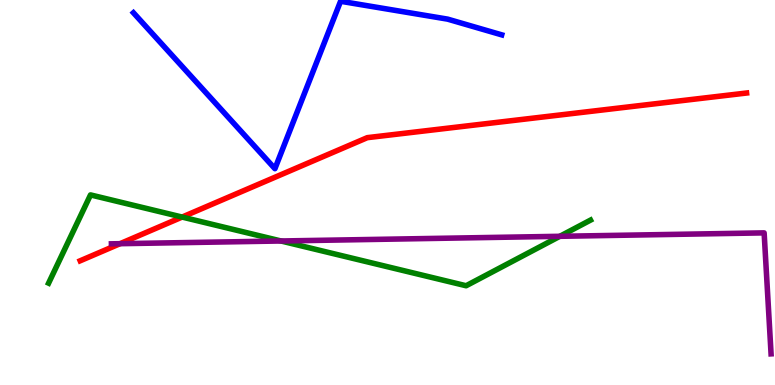[{'lines': ['blue', 'red'], 'intersections': []}, {'lines': ['green', 'red'], 'intersections': [{'x': 2.35, 'y': 4.36}]}, {'lines': ['purple', 'red'], 'intersections': [{'x': 1.55, 'y': 3.67}]}, {'lines': ['blue', 'green'], 'intersections': []}, {'lines': ['blue', 'purple'], 'intersections': []}, {'lines': ['green', 'purple'], 'intersections': [{'x': 3.63, 'y': 3.74}, {'x': 7.22, 'y': 3.86}]}]